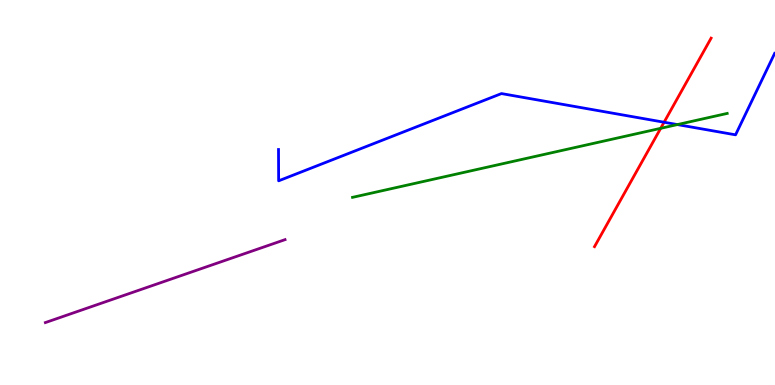[{'lines': ['blue', 'red'], 'intersections': [{'x': 8.57, 'y': 6.83}]}, {'lines': ['green', 'red'], 'intersections': [{'x': 8.52, 'y': 6.67}]}, {'lines': ['purple', 'red'], 'intersections': []}, {'lines': ['blue', 'green'], 'intersections': [{'x': 8.74, 'y': 6.76}]}, {'lines': ['blue', 'purple'], 'intersections': []}, {'lines': ['green', 'purple'], 'intersections': []}]